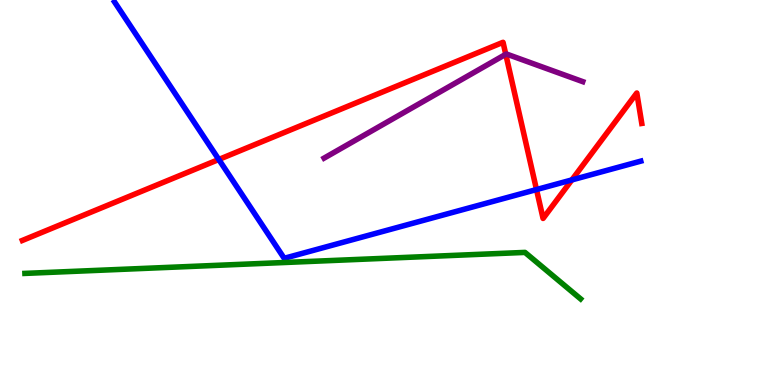[{'lines': ['blue', 'red'], 'intersections': [{'x': 2.82, 'y': 5.86}, {'x': 6.92, 'y': 5.08}, {'x': 7.38, 'y': 5.33}]}, {'lines': ['green', 'red'], 'intersections': []}, {'lines': ['purple', 'red'], 'intersections': [{'x': 6.53, 'y': 8.59}]}, {'lines': ['blue', 'green'], 'intersections': []}, {'lines': ['blue', 'purple'], 'intersections': []}, {'lines': ['green', 'purple'], 'intersections': []}]